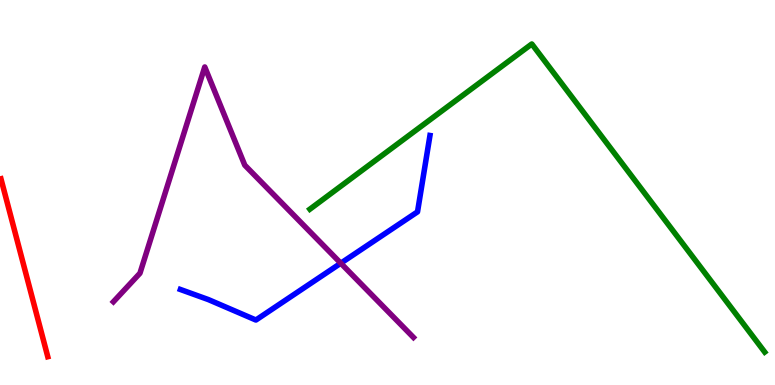[{'lines': ['blue', 'red'], 'intersections': []}, {'lines': ['green', 'red'], 'intersections': []}, {'lines': ['purple', 'red'], 'intersections': []}, {'lines': ['blue', 'green'], 'intersections': []}, {'lines': ['blue', 'purple'], 'intersections': [{'x': 4.4, 'y': 3.16}]}, {'lines': ['green', 'purple'], 'intersections': []}]